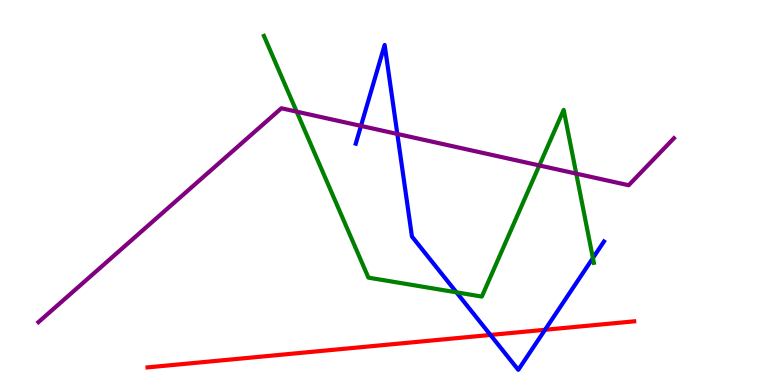[{'lines': ['blue', 'red'], 'intersections': [{'x': 6.33, 'y': 1.3}, {'x': 7.03, 'y': 1.43}]}, {'lines': ['green', 'red'], 'intersections': []}, {'lines': ['purple', 'red'], 'intersections': []}, {'lines': ['blue', 'green'], 'intersections': [{'x': 5.89, 'y': 2.41}, {'x': 7.65, 'y': 3.3}]}, {'lines': ['blue', 'purple'], 'intersections': [{'x': 4.66, 'y': 6.73}, {'x': 5.13, 'y': 6.52}]}, {'lines': ['green', 'purple'], 'intersections': [{'x': 3.83, 'y': 7.1}, {'x': 6.96, 'y': 5.7}, {'x': 7.44, 'y': 5.49}]}]